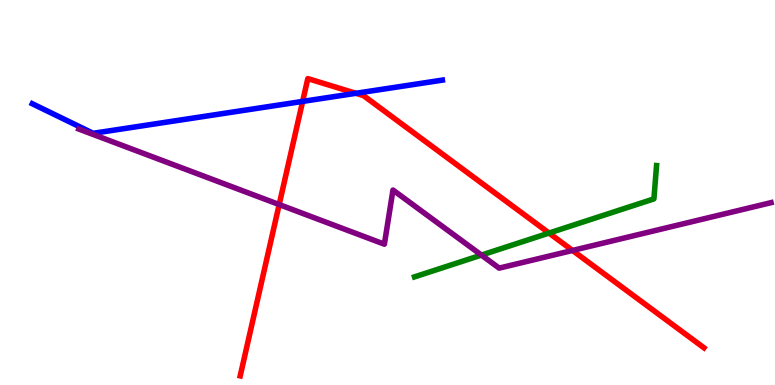[{'lines': ['blue', 'red'], 'intersections': [{'x': 3.9, 'y': 7.37}, {'x': 4.59, 'y': 7.58}]}, {'lines': ['green', 'red'], 'intersections': [{'x': 7.08, 'y': 3.95}]}, {'lines': ['purple', 'red'], 'intersections': [{'x': 3.6, 'y': 4.69}, {'x': 7.39, 'y': 3.49}]}, {'lines': ['blue', 'green'], 'intersections': []}, {'lines': ['blue', 'purple'], 'intersections': []}, {'lines': ['green', 'purple'], 'intersections': [{'x': 6.21, 'y': 3.37}]}]